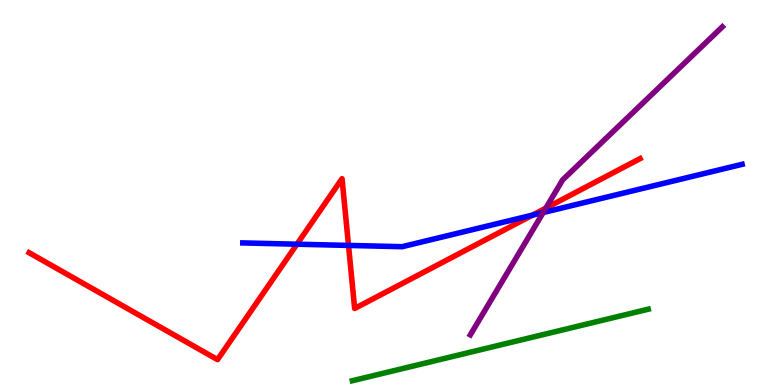[{'lines': ['blue', 'red'], 'intersections': [{'x': 3.83, 'y': 3.66}, {'x': 4.5, 'y': 3.63}, {'x': 6.87, 'y': 4.41}]}, {'lines': ['green', 'red'], 'intersections': []}, {'lines': ['purple', 'red'], 'intersections': [{'x': 7.04, 'y': 4.59}]}, {'lines': ['blue', 'green'], 'intersections': []}, {'lines': ['blue', 'purple'], 'intersections': [{'x': 7.01, 'y': 4.48}]}, {'lines': ['green', 'purple'], 'intersections': []}]